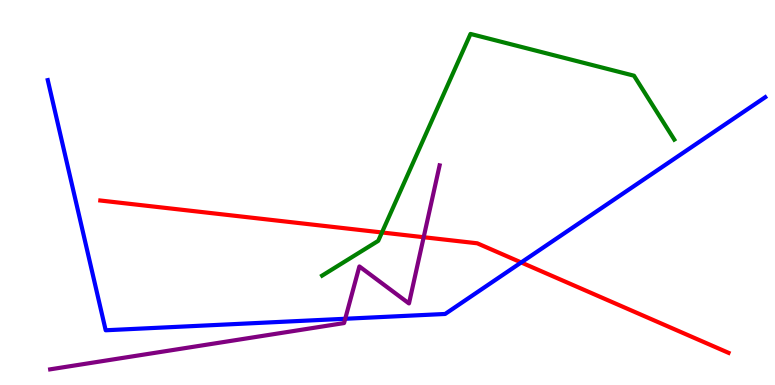[{'lines': ['blue', 'red'], 'intersections': [{'x': 6.73, 'y': 3.18}]}, {'lines': ['green', 'red'], 'intersections': [{'x': 4.93, 'y': 3.96}]}, {'lines': ['purple', 'red'], 'intersections': [{'x': 5.47, 'y': 3.84}]}, {'lines': ['blue', 'green'], 'intersections': []}, {'lines': ['blue', 'purple'], 'intersections': [{'x': 4.45, 'y': 1.72}]}, {'lines': ['green', 'purple'], 'intersections': []}]